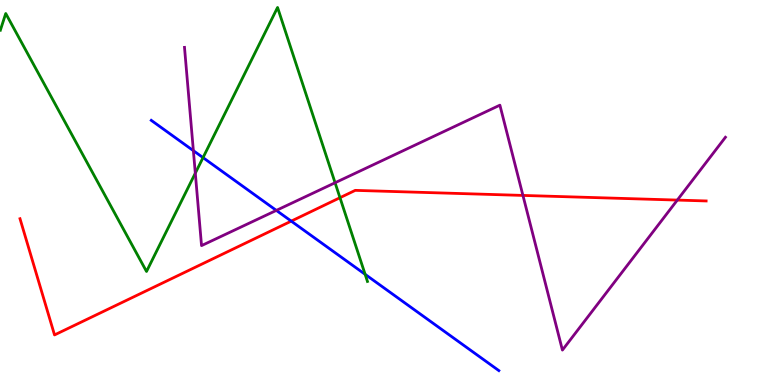[{'lines': ['blue', 'red'], 'intersections': [{'x': 3.76, 'y': 4.26}]}, {'lines': ['green', 'red'], 'intersections': [{'x': 4.39, 'y': 4.87}]}, {'lines': ['purple', 'red'], 'intersections': [{'x': 6.75, 'y': 4.92}, {'x': 8.74, 'y': 4.8}]}, {'lines': ['blue', 'green'], 'intersections': [{'x': 2.62, 'y': 5.91}, {'x': 4.71, 'y': 2.87}]}, {'lines': ['blue', 'purple'], 'intersections': [{'x': 2.5, 'y': 6.09}, {'x': 3.57, 'y': 4.54}]}, {'lines': ['green', 'purple'], 'intersections': [{'x': 2.52, 'y': 5.5}, {'x': 4.32, 'y': 5.25}]}]